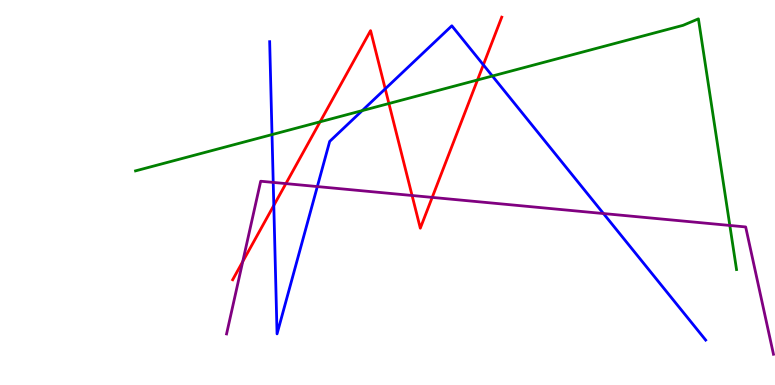[{'lines': ['blue', 'red'], 'intersections': [{'x': 3.53, 'y': 4.66}, {'x': 4.97, 'y': 7.69}, {'x': 6.24, 'y': 8.32}]}, {'lines': ['green', 'red'], 'intersections': [{'x': 4.13, 'y': 6.84}, {'x': 5.02, 'y': 7.31}, {'x': 6.16, 'y': 7.92}]}, {'lines': ['purple', 'red'], 'intersections': [{'x': 3.13, 'y': 3.21}, {'x': 3.69, 'y': 5.23}, {'x': 5.32, 'y': 4.92}, {'x': 5.58, 'y': 4.87}]}, {'lines': ['blue', 'green'], 'intersections': [{'x': 3.51, 'y': 6.5}, {'x': 4.67, 'y': 7.13}, {'x': 6.35, 'y': 8.03}]}, {'lines': ['blue', 'purple'], 'intersections': [{'x': 3.53, 'y': 5.26}, {'x': 4.09, 'y': 5.15}, {'x': 7.79, 'y': 4.45}]}, {'lines': ['green', 'purple'], 'intersections': [{'x': 9.42, 'y': 4.14}]}]